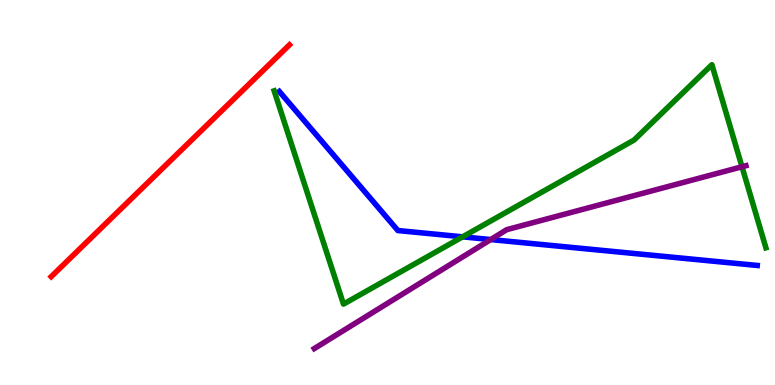[{'lines': ['blue', 'red'], 'intersections': []}, {'lines': ['green', 'red'], 'intersections': []}, {'lines': ['purple', 'red'], 'intersections': []}, {'lines': ['blue', 'green'], 'intersections': [{'x': 5.97, 'y': 3.85}]}, {'lines': ['blue', 'purple'], 'intersections': [{'x': 6.33, 'y': 3.78}]}, {'lines': ['green', 'purple'], 'intersections': [{'x': 9.57, 'y': 5.67}]}]